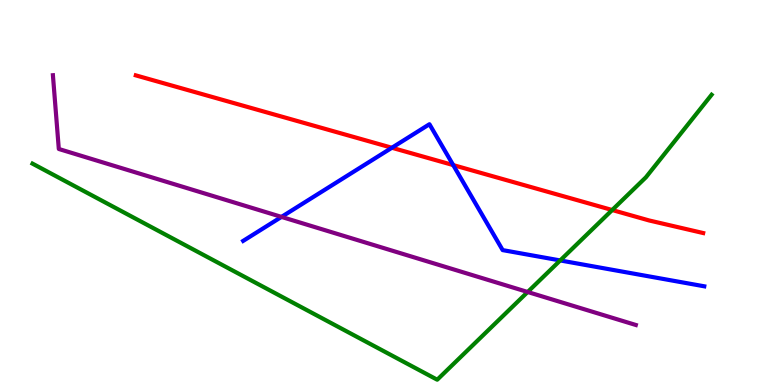[{'lines': ['blue', 'red'], 'intersections': [{'x': 5.06, 'y': 6.16}, {'x': 5.85, 'y': 5.71}]}, {'lines': ['green', 'red'], 'intersections': [{'x': 7.9, 'y': 4.54}]}, {'lines': ['purple', 'red'], 'intersections': []}, {'lines': ['blue', 'green'], 'intersections': [{'x': 7.23, 'y': 3.24}]}, {'lines': ['blue', 'purple'], 'intersections': [{'x': 3.63, 'y': 4.37}]}, {'lines': ['green', 'purple'], 'intersections': [{'x': 6.81, 'y': 2.42}]}]